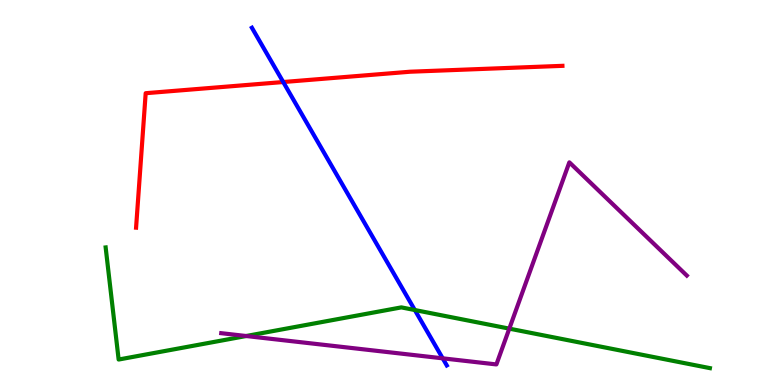[{'lines': ['blue', 'red'], 'intersections': [{'x': 3.65, 'y': 7.87}]}, {'lines': ['green', 'red'], 'intersections': []}, {'lines': ['purple', 'red'], 'intersections': []}, {'lines': ['blue', 'green'], 'intersections': [{'x': 5.35, 'y': 1.95}]}, {'lines': ['blue', 'purple'], 'intersections': [{'x': 5.71, 'y': 0.693}]}, {'lines': ['green', 'purple'], 'intersections': [{'x': 3.18, 'y': 1.27}, {'x': 6.57, 'y': 1.46}]}]